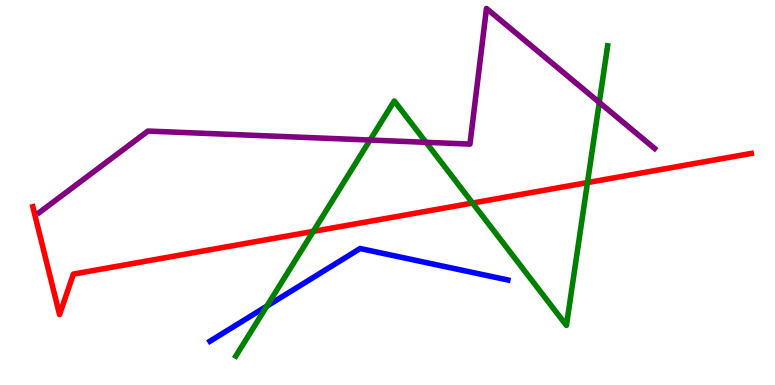[{'lines': ['blue', 'red'], 'intersections': []}, {'lines': ['green', 'red'], 'intersections': [{'x': 4.04, 'y': 3.99}, {'x': 6.1, 'y': 4.73}, {'x': 7.58, 'y': 5.26}]}, {'lines': ['purple', 'red'], 'intersections': []}, {'lines': ['blue', 'green'], 'intersections': [{'x': 3.44, 'y': 2.05}]}, {'lines': ['blue', 'purple'], 'intersections': []}, {'lines': ['green', 'purple'], 'intersections': [{'x': 4.77, 'y': 6.36}, {'x': 5.5, 'y': 6.3}, {'x': 7.73, 'y': 7.34}]}]